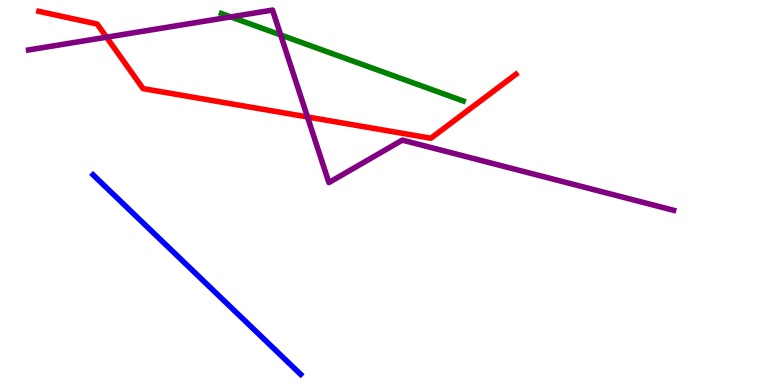[{'lines': ['blue', 'red'], 'intersections': []}, {'lines': ['green', 'red'], 'intersections': []}, {'lines': ['purple', 'red'], 'intersections': [{'x': 1.37, 'y': 9.03}, {'x': 3.97, 'y': 6.96}]}, {'lines': ['blue', 'green'], 'intersections': []}, {'lines': ['blue', 'purple'], 'intersections': []}, {'lines': ['green', 'purple'], 'intersections': [{'x': 2.98, 'y': 9.56}, {'x': 3.62, 'y': 9.09}]}]